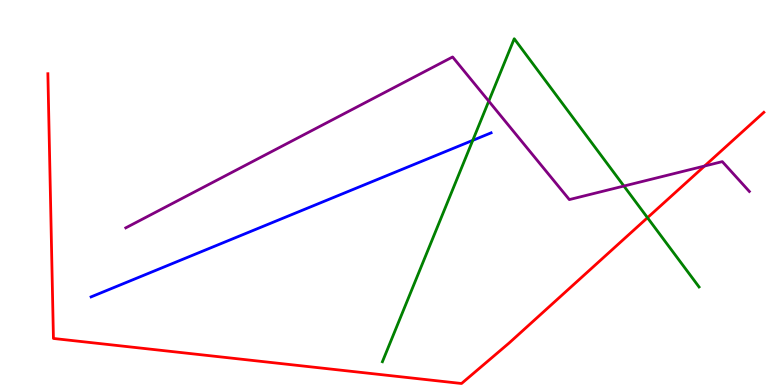[{'lines': ['blue', 'red'], 'intersections': []}, {'lines': ['green', 'red'], 'intersections': [{'x': 8.35, 'y': 4.35}]}, {'lines': ['purple', 'red'], 'intersections': [{'x': 9.09, 'y': 5.69}]}, {'lines': ['blue', 'green'], 'intersections': [{'x': 6.1, 'y': 6.35}]}, {'lines': ['blue', 'purple'], 'intersections': []}, {'lines': ['green', 'purple'], 'intersections': [{'x': 6.31, 'y': 7.37}, {'x': 8.05, 'y': 5.17}]}]